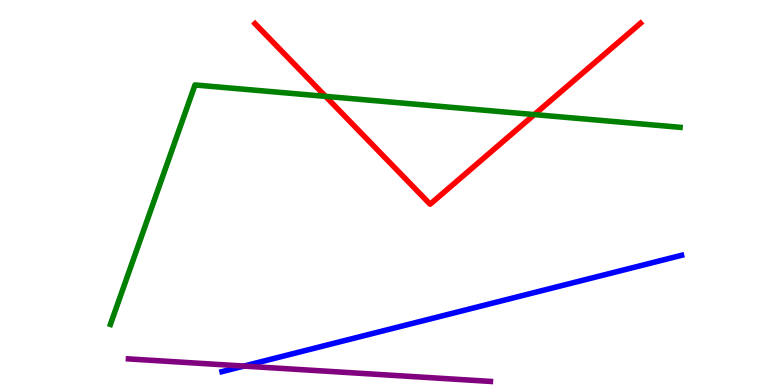[{'lines': ['blue', 'red'], 'intersections': []}, {'lines': ['green', 'red'], 'intersections': [{'x': 4.2, 'y': 7.5}, {'x': 6.89, 'y': 7.02}]}, {'lines': ['purple', 'red'], 'intersections': []}, {'lines': ['blue', 'green'], 'intersections': []}, {'lines': ['blue', 'purple'], 'intersections': [{'x': 3.15, 'y': 0.492}]}, {'lines': ['green', 'purple'], 'intersections': []}]